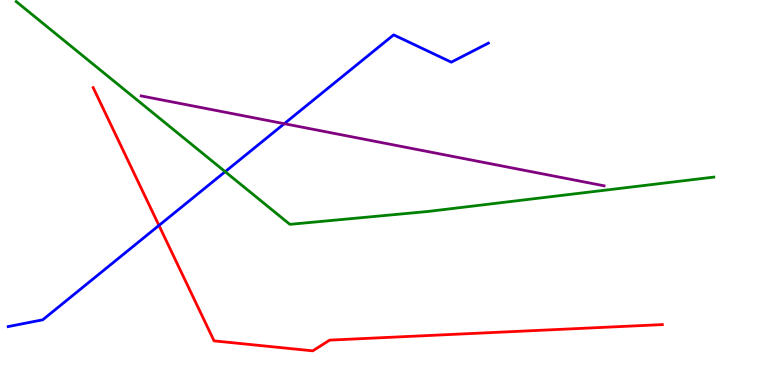[{'lines': ['blue', 'red'], 'intersections': [{'x': 2.05, 'y': 4.14}]}, {'lines': ['green', 'red'], 'intersections': []}, {'lines': ['purple', 'red'], 'intersections': []}, {'lines': ['blue', 'green'], 'intersections': [{'x': 2.91, 'y': 5.54}]}, {'lines': ['blue', 'purple'], 'intersections': [{'x': 3.67, 'y': 6.79}]}, {'lines': ['green', 'purple'], 'intersections': []}]